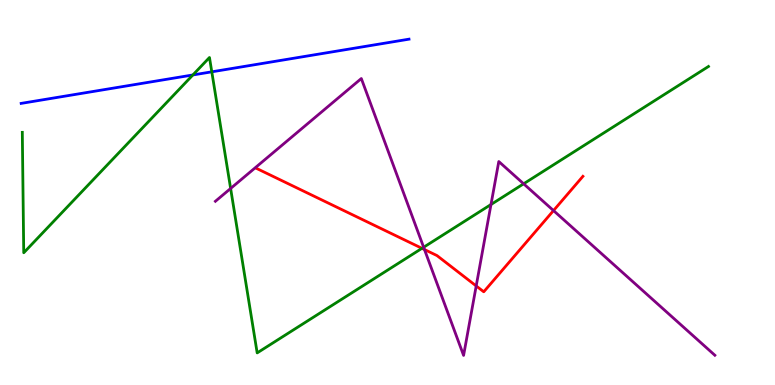[{'lines': ['blue', 'red'], 'intersections': []}, {'lines': ['green', 'red'], 'intersections': [{'x': 5.44, 'y': 3.55}]}, {'lines': ['purple', 'red'], 'intersections': [{'x': 5.48, 'y': 3.52}, {'x': 6.14, 'y': 2.57}, {'x': 7.14, 'y': 4.53}]}, {'lines': ['blue', 'green'], 'intersections': [{'x': 2.49, 'y': 8.05}, {'x': 2.73, 'y': 8.13}]}, {'lines': ['blue', 'purple'], 'intersections': []}, {'lines': ['green', 'purple'], 'intersections': [{'x': 2.98, 'y': 5.1}, {'x': 5.47, 'y': 3.58}, {'x': 6.34, 'y': 4.69}, {'x': 6.76, 'y': 5.23}]}]